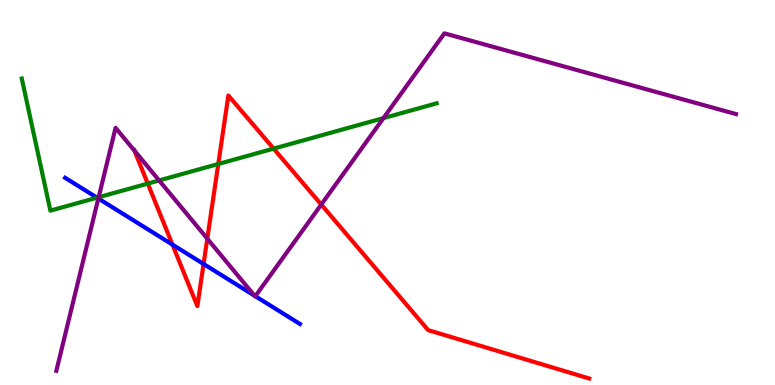[{'lines': ['blue', 'red'], 'intersections': [{'x': 2.23, 'y': 3.65}, {'x': 2.63, 'y': 3.14}]}, {'lines': ['green', 'red'], 'intersections': [{'x': 1.91, 'y': 5.23}, {'x': 2.82, 'y': 5.74}, {'x': 3.53, 'y': 6.14}]}, {'lines': ['purple', 'red'], 'intersections': [{'x': 1.73, 'y': 6.09}, {'x': 2.67, 'y': 3.8}, {'x': 4.15, 'y': 4.69}]}, {'lines': ['blue', 'green'], 'intersections': [{'x': 1.25, 'y': 4.87}]}, {'lines': ['blue', 'purple'], 'intersections': [{'x': 1.27, 'y': 4.84}, {'x': 3.28, 'y': 2.32}, {'x': 3.29, 'y': 2.31}]}, {'lines': ['green', 'purple'], 'intersections': [{'x': 1.27, 'y': 4.88}, {'x': 2.05, 'y': 5.31}, {'x': 4.95, 'y': 6.93}]}]